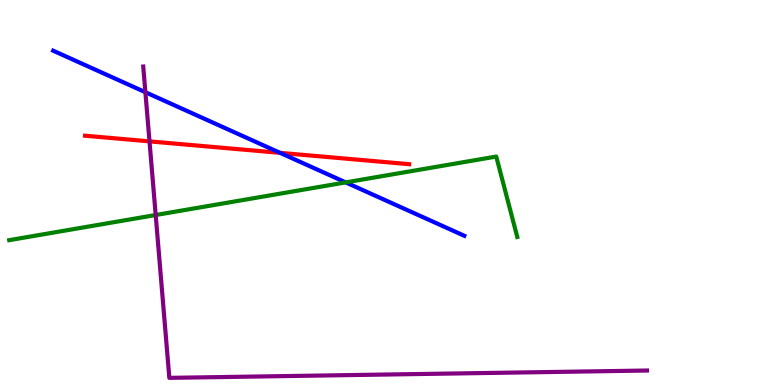[{'lines': ['blue', 'red'], 'intersections': [{'x': 3.61, 'y': 6.03}]}, {'lines': ['green', 'red'], 'intersections': []}, {'lines': ['purple', 'red'], 'intersections': [{'x': 1.93, 'y': 6.33}]}, {'lines': ['blue', 'green'], 'intersections': [{'x': 4.46, 'y': 5.26}]}, {'lines': ['blue', 'purple'], 'intersections': [{'x': 1.88, 'y': 7.6}]}, {'lines': ['green', 'purple'], 'intersections': [{'x': 2.01, 'y': 4.42}]}]